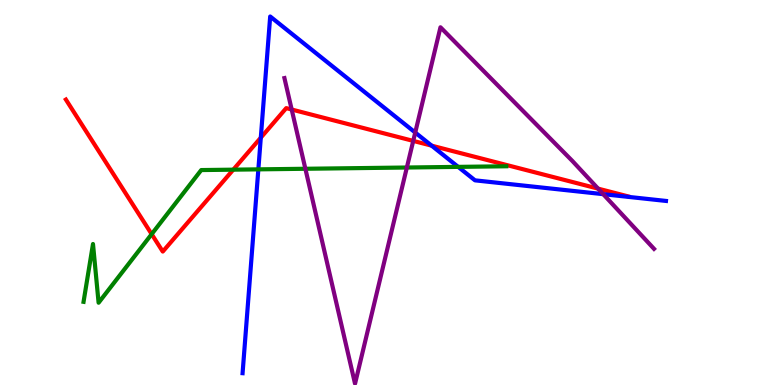[{'lines': ['blue', 'red'], 'intersections': [{'x': 3.37, 'y': 6.42}, {'x': 5.57, 'y': 6.22}]}, {'lines': ['green', 'red'], 'intersections': [{'x': 1.96, 'y': 3.92}, {'x': 3.01, 'y': 5.59}]}, {'lines': ['purple', 'red'], 'intersections': [{'x': 3.76, 'y': 7.16}, {'x': 5.33, 'y': 6.34}, {'x': 7.72, 'y': 5.1}]}, {'lines': ['blue', 'green'], 'intersections': [{'x': 3.33, 'y': 5.6}, {'x': 5.91, 'y': 5.67}]}, {'lines': ['blue', 'purple'], 'intersections': [{'x': 5.36, 'y': 6.56}, {'x': 7.78, 'y': 4.96}]}, {'lines': ['green', 'purple'], 'intersections': [{'x': 3.94, 'y': 5.62}, {'x': 5.25, 'y': 5.65}]}]